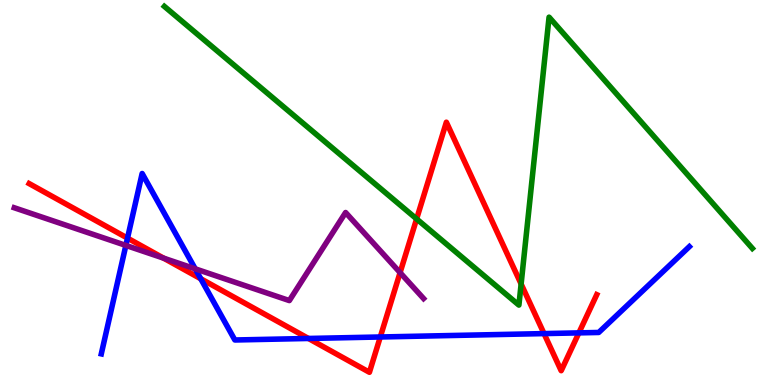[{'lines': ['blue', 'red'], 'intersections': [{'x': 1.65, 'y': 3.81}, {'x': 2.59, 'y': 2.76}, {'x': 3.98, 'y': 1.21}, {'x': 4.91, 'y': 1.25}, {'x': 7.02, 'y': 1.34}, {'x': 7.47, 'y': 1.35}]}, {'lines': ['green', 'red'], 'intersections': [{'x': 5.38, 'y': 4.31}, {'x': 6.72, 'y': 2.62}]}, {'lines': ['purple', 'red'], 'intersections': [{'x': 2.11, 'y': 3.29}, {'x': 5.16, 'y': 2.92}]}, {'lines': ['blue', 'green'], 'intersections': []}, {'lines': ['blue', 'purple'], 'intersections': [{'x': 1.62, 'y': 3.63}, {'x': 2.52, 'y': 3.02}]}, {'lines': ['green', 'purple'], 'intersections': []}]